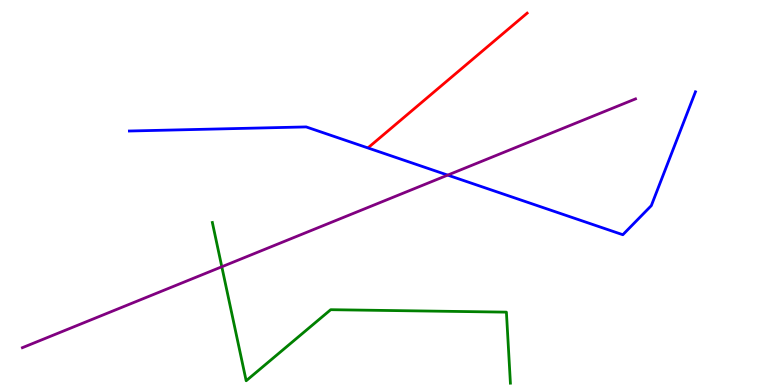[{'lines': ['blue', 'red'], 'intersections': []}, {'lines': ['green', 'red'], 'intersections': []}, {'lines': ['purple', 'red'], 'intersections': []}, {'lines': ['blue', 'green'], 'intersections': []}, {'lines': ['blue', 'purple'], 'intersections': [{'x': 5.78, 'y': 5.45}]}, {'lines': ['green', 'purple'], 'intersections': [{'x': 2.86, 'y': 3.07}]}]